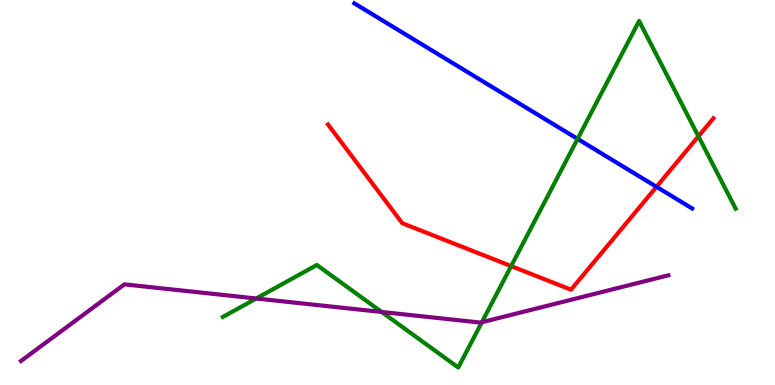[{'lines': ['blue', 'red'], 'intersections': [{'x': 8.47, 'y': 5.15}]}, {'lines': ['green', 'red'], 'intersections': [{'x': 6.6, 'y': 3.09}, {'x': 9.01, 'y': 6.46}]}, {'lines': ['purple', 'red'], 'intersections': []}, {'lines': ['blue', 'green'], 'intersections': [{'x': 7.45, 'y': 6.39}]}, {'lines': ['blue', 'purple'], 'intersections': []}, {'lines': ['green', 'purple'], 'intersections': [{'x': 3.31, 'y': 2.25}, {'x': 4.92, 'y': 1.9}, {'x': 6.22, 'y': 1.63}]}]